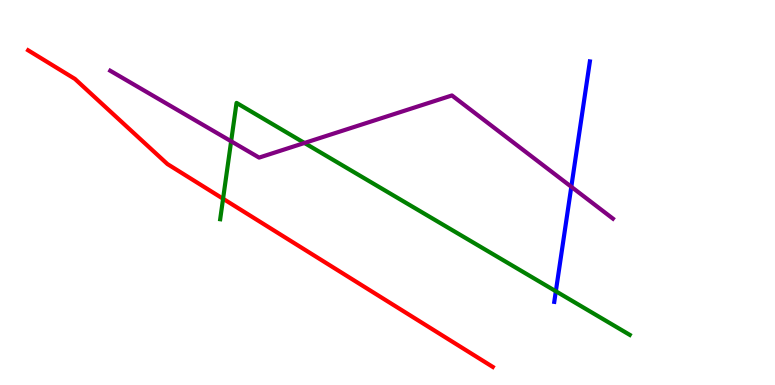[{'lines': ['blue', 'red'], 'intersections': []}, {'lines': ['green', 'red'], 'intersections': [{'x': 2.88, 'y': 4.84}]}, {'lines': ['purple', 'red'], 'intersections': []}, {'lines': ['blue', 'green'], 'intersections': [{'x': 7.17, 'y': 2.43}]}, {'lines': ['blue', 'purple'], 'intersections': [{'x': 7.37, 'y': 5.15}]}, {'lines': ['green', 'purple'], 'intersections': [{'x': 2.98, 'y': 6.33}, {'x': 3.93, 'y': 6.29}]}]